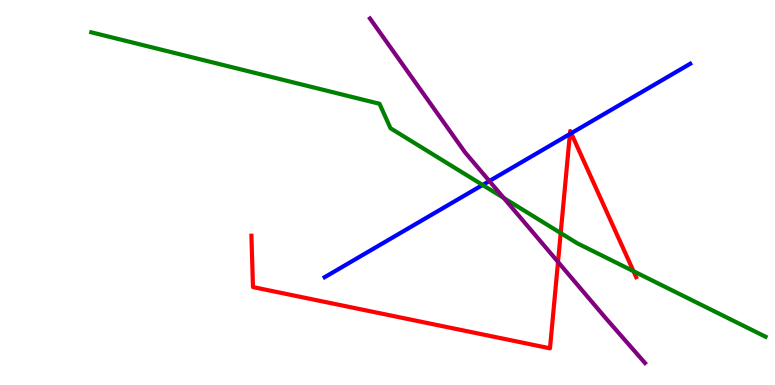[{'lines': ['blue', 'red'], 'intersections': [{'x': 7.35, 'y': 6.52}, {'x': 7.37, 'y': 6.54}]}, {'lines': ['green', 'red'], 'intersections': [{'x': 7.23, 'y': 3.95}, {'x': 8.17, 'y': 2.96}]}, {'lines': ['purple', 'red'], 'intersections': [{'x': 7.2, 'y': 3.2}]}, {'lines': ['blue', 'green'], 'intersections': [{'x': 6.23, 'y': 5.2}]}, {'lines': ['blue', 'purple'], 'intersections': [{'x': 6.31, 'y': 5.3}]}, {'lines': ['green', 'purple'], 'intersections': [{'x': 6.5, 'y': 4.86}]}]